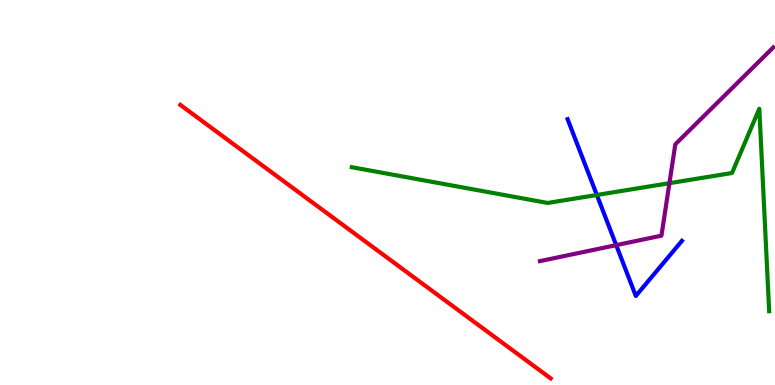[{'lines': ['blue', 'red'], 'intersections': []}, {'lines': ['green', 'red'], 'intersections': []}, {'lines': ['purple', 'red'], 'intersections': []}, {'lines': ['blue', 'green'], 'intersections': [{'x': 7.7, 'y': 4.94}]}, {'lines': ['blue', 'purple'], 'intersections': [{'x': 7.95, 'y': 3.63}]}, {'lines': ['green', 'purple'], 'intersections': [{'x': 8.64, 'y': 5.24}]}]